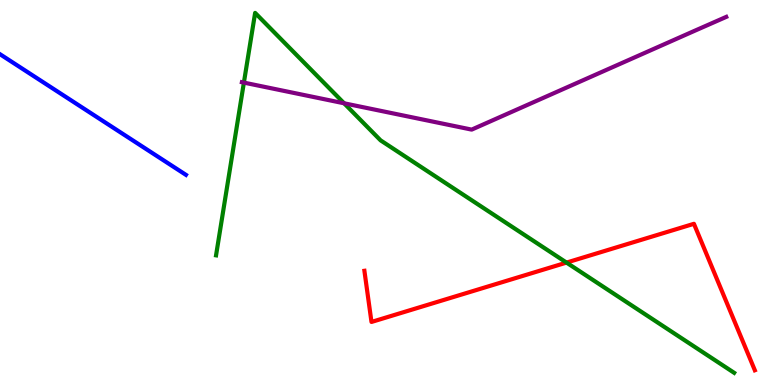[{'lines': ['blue', 'red'], 'intersections': []}, {'lines': ['green', 'red'], 'intersections': [{'x': 7.31, 'y': 3.18}]}, {'lines': ['purple', 'red'], 'intersections': []}, {'lines': ['blue', 'green'], 'intersections': []}, {'lines': ['blue', 'purple'], 'intersections': []}, {'lines': ['green', 'purple'], 'intersections': [{'x': 3.15, 'y': 7.85}, {'x': 4.44, 'y': 7.32}]}]